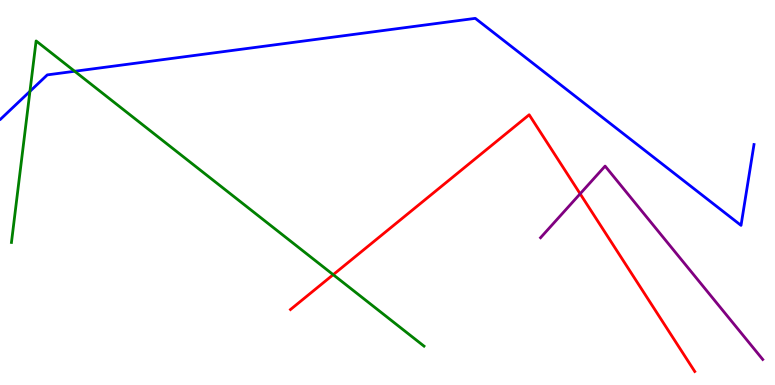[{'lines': ['blue', 'red'], 'intersections': []}, {'lines': ['green', 'red'], 'intersections': [{'x': 4.3, 'y': 2.87}]}, {'lines': ['purple', 'red'], 'intersections': [{'x': 7.49, 'y': 4.97}]}, {'lines': ['blue', 'green'], 'intersections': [{'x': 0.386, 'y': 7.63}, {'x': 0.963, 'y': 8.15}]}, {'lines': ['blue', 'purple'], 'intersections': []}, {'lines': ['green', 'purple'], 'intersections': []}]